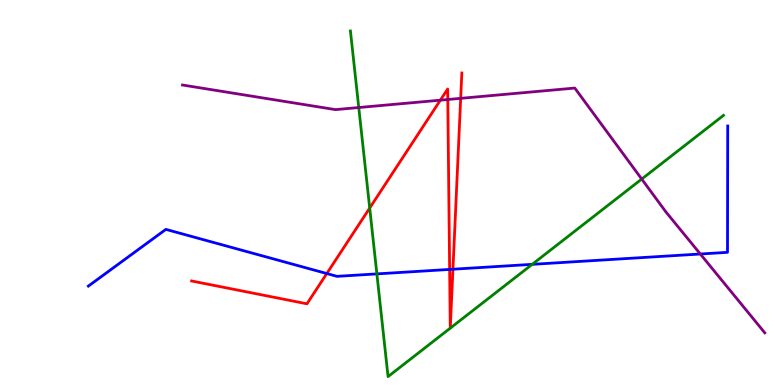[{'lines': ['blue', 'red'], 'intersections': [{'x': 4.22, 'y': 2.89}, {'x': 5.8, 'y': 3.0}, {'x': 5.84, 'y': 3.01}]}, {'lines': ['green', 'red'], 'intersections': [{'x': 4.77, 'y': 4.6}, {'x': 5.81, 'y': 1.48}, {'x': 5.81, 'y': 1.48}]}, {'lines': ['purple', 'red'], 'intersections': [{'x': 5.68, 'y': 7.4}, {'x': 5.78, 'y': 7.42}, {'x': 5.94, 'y': 7.45}]}, {'lines': ['blue', 'green'], 'intersections': [{'x': 4.86, 'y': 2.89}, {'x': 6.87, 'y': 3.13}]}, {'lines': ['blue', 'purple'], 'intersections': [{'x': 9.04, 'y': 3.4}]}, {'lines': ['green', 'purple'], 'intersections': [{'x': 4.63, 'y': 7.21}, {'x': 8.28, 'y': 5.35}]}]